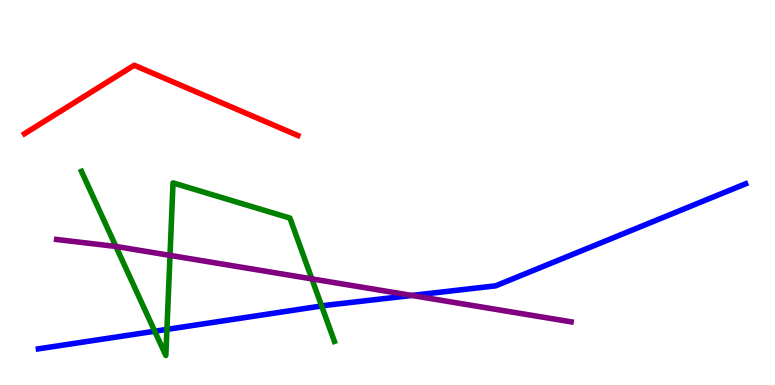[{'lines': ['blue', 'red'], 'intersections': []}, {'lines': ['green', 'red'], 'intersections': []}, {'lines': ['purple', 'red'], 'intersections': []}, {'lines': ['blue', 'green'], 'intersections': [{'x': 2.0, 'y': 1.4}, {'x': 2.15, 'y': 1.44}, {'x': 4.15, 'y': 2.05}]}, {'lines': ['blue', 'purple'], 'intersections': [{'x': 5.31, 'y': 2.33}]}, {'lines': ['green', 'purple'], 'intersections': [{'x': 1.5, 'y': 3.6}, {'x': 2.19, 'y': 3.37}, {'x': 4.02, 'y': 2.76}]}]